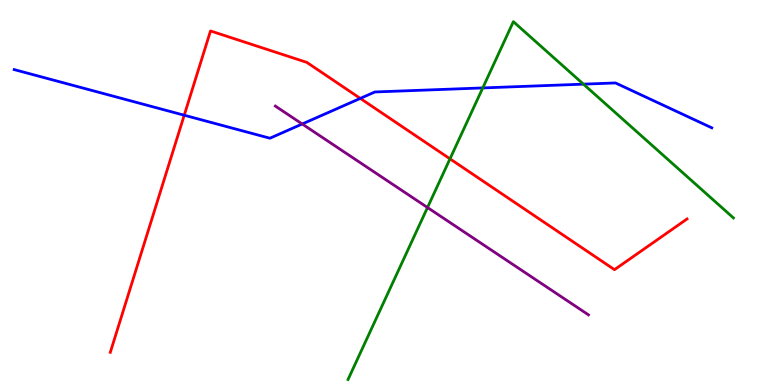[{'lines': ['blue', 'red'], 'intersections': [{'x': 2.38, 'y': 7.01}, {'x': 4.65, 'y': 7.44}]}, {'lines': ['green', 'red'], 'intersections': [{'x': 5.81, 'y': 5.87}]}, {'lines': ['purple', 'red'], 'intersections': []}, {'lines': ['blue', 'green'], 'intersections': [{'x': 6.23, 'y': 7.72}, {'x': 7.53, 'y': 7.81}]}, {'lines': ['blue', 'purple'], 'intersections': [{'x': 3.9, 'y': 6.78}]}, {'lines': ['green', 'purple'], 'intersections': [{'x': 5.52, 'y': 4.61}]}]